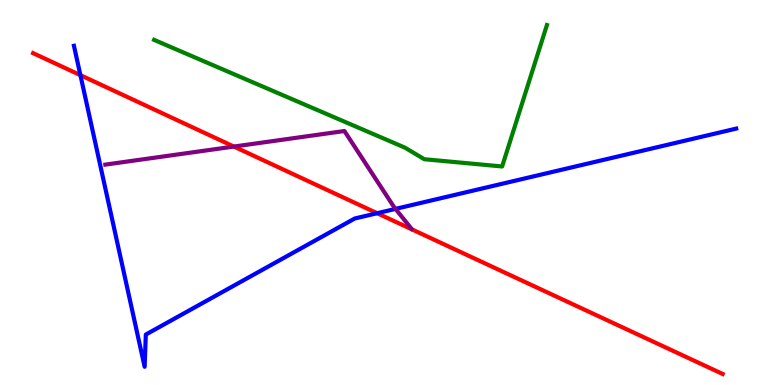[{'lines': ['blue', 'red'], 'intersections': [{'x': 1.04, 'y': 8.05}, {'x': 4.87, 'y': 4.46}]}, {'lines': ['green', 'red'], 'intersections': []}, {'lines': ['purple', 'red'], 'intersections': [{'x': 3.02, 'y': 6.19}]}, {'lines': ['blue', 'green'], 'intersections': []}, {'lines': ['blue', 'purple'], 'intersections': [{'x': 5.1, 'y': 4.57}]}, {'lines': ['green', 'purple'], 'intersections': []}]